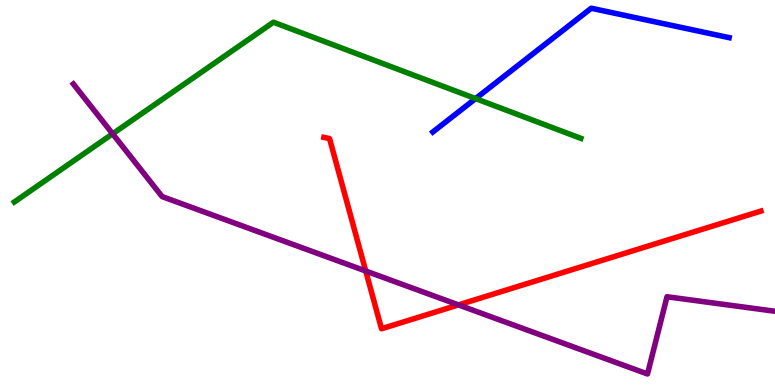[{'lines': ['blue', 'red'], 'intersections': []}, {'lines': ['green', 'red'], 'intersections': []}, {'lines': ['purple', 'red'], 'intersections': [{'x': 4.72, 'y': 2.96}, {'x': 5.92, 'y': 2.08}]}, {'lines': ['blue', 'green'], 'intersections': [{'x': 6.14, 'y': 7.44}]}, {'lines': ['blue', 'purple'], 'intersections': []}, {'lines': ['green', 'purple'], 'intersections': [{'x': 1.45, 'y': 6.52}]}]